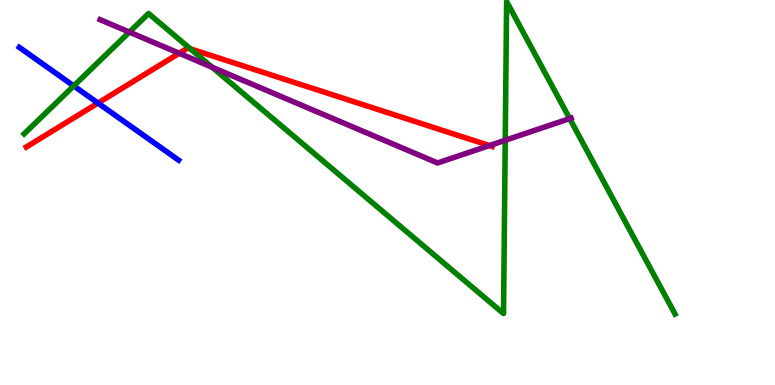[{'lines': ['blue', 'red'], 'intersections': [{'x': 1.26, 'y': 7.32}]}, {'lines': ['green', 'red'], 'intersections': [{'x': 2.46, 'y': 8.73}]}, {'lines': ['purple', 'red'], 'intersections': [{'x': 2.31, 'y': 8.62}, {'x': 6.32, 'y': 6.22}]}, {'lines': ['blue', 'green'], 'intersections': [{'x': 0.951, 'y': 7.77}]}, {'lines': ['blue', 'purple'], 'intersections': []}, {'lines': ['green', 'purple'], 'intersections': [{'x': 1.67, 'y': 9.17}, {'x': 2.74, 'y': 8.25}, {'x': 6.52, 'y': 6.36}, {'x': 7.35, 'y': 6.92}]}]